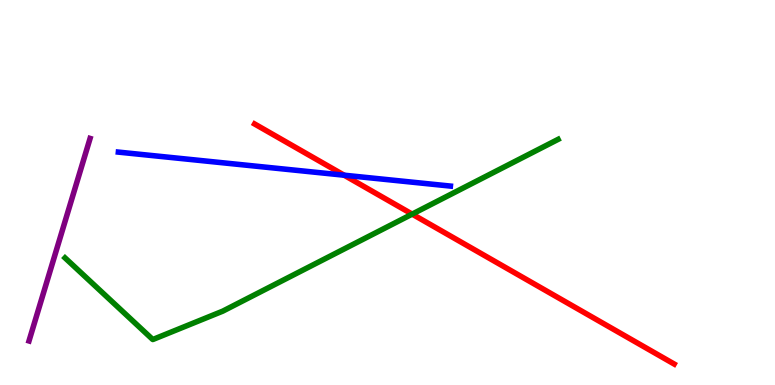[{'lines': ['blue', 'red'], 'intersections': [{'x': 4.44, 'y': 5.45}]}, {'lines': ['green', 'red'], 'intersections': [{'x': 5.32, 'y': 4.44}]}, {'lines': ['purple', 'red'], 'intersections': []}, {'lines': ['blue', 'green'], 'intersections': []}, {'lines': ['blue', 'purple'], 'intersections': []}, {'lines': ['green', 'purple'], 'intersections': []}]